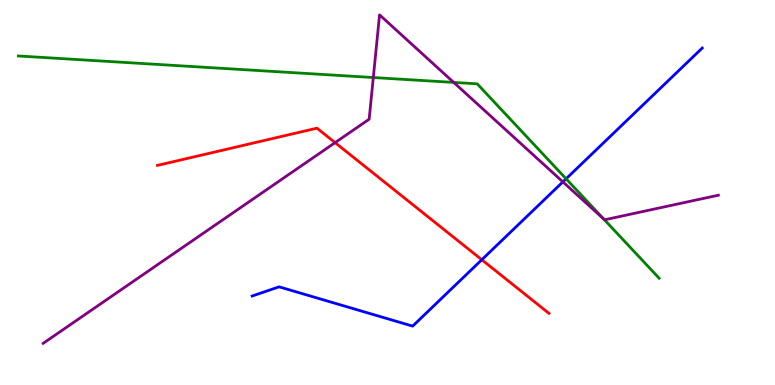[{'lines': ['blue', 'red'], 'intersections': [{'x': 6.22, 'y': 3.25}]}, {'lines': ['green', 'red'], 'intersections': []}, {'lines': ['purple', 'red'], 'intersections': [{'x': 4.32, 'y': 6.3}]}, {'lines': ['blue', 'green'], 'intersections': [{'x': 7.3, 'y': 5.36}]}, {'lines': ['blue', 'purple'], 'intersections': [{'x': 7.26, 'y': 5.28}]}, {'lines': ['green', 'purple'], 'intersections': [{'x': 4.82, 'y': 7.99}, {'x': 5.85, 'y': 7.86}, {'x': 7.79, 'y': 4.3}]}]